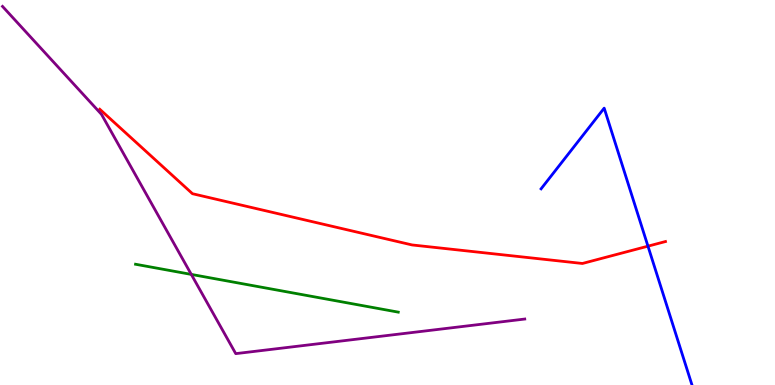[{'lines': ['blue', 'red'], 'intersections': [{'x': 8.36, 'y': 3.61}]}, {'lines': ['green', 'red'], 'intersections': []}, {'lines': ['purple', 'red'], 'intersections': []}, {'lines': ['blue', 'green'], 'intersections': []}, {'lines': ['blue', 'purple'], 'intersections': []}, {'lines': ['green', 'purple'], 'intersections': [{'x': 2.47, 'y': 2.87}]}]